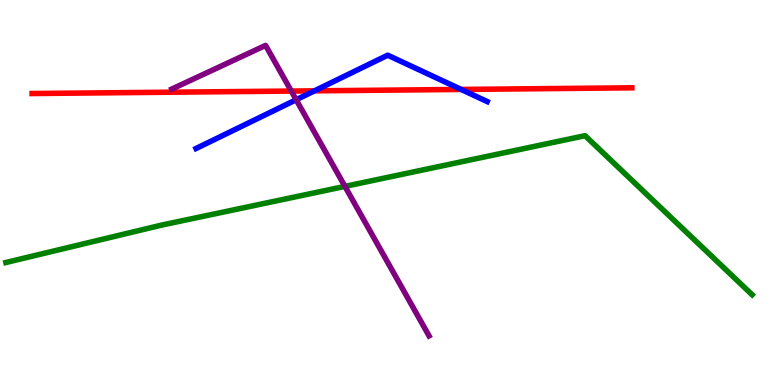[{'lines': ['blue', 'red'], 'intersections': [{'x': 4.06, 'y': 7.64}, {'x': 5.95, 'y': 7.68}]}, {'lines': ['green', 'red'], 'intersections': []}, {'lines': ['purple', 'red'], 'intersections': [{'x': 3.76, 'y': 7.63}]}, {'lines': ['blue', 'green'], 'intersections': []}, {'lines': ['blue', 'purple'], 'intersections': [{'x': 3.82, 'y': 7.41}]}, {'lines': ['green', 'purple'], 'intersections': [{'x': 4.45, 'y': 5.16}]}]